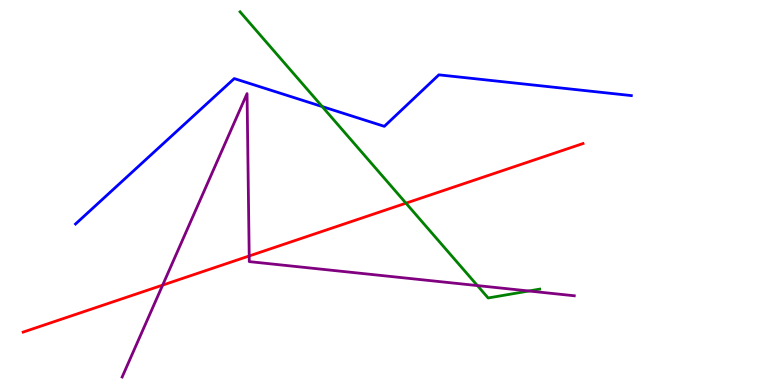[{'lines': ['blue', 'red'], 'intersections': []}, {'lines': ['green', 'red'], 'intersections': [{'x': 5.24, 'y': 4.72}]}, {'lines': ['purple', 'red'], 'intersections': [{'x': 2.1, 'y': 2.59}, {'x': 3.22, 'y': 3.35}]}, {'lines': ['blue', 'green'], 'intersections': [{'x': 4.16, 'y': 7.23}]}, {'lines': ['blue', 'purple'], 'intersections': []}, {'lines': ['green', 'purple'], 'intersections': [{'x': 6.16, 'y': 2.58}, {'x': 6.82, 'y': 2.44}]}]